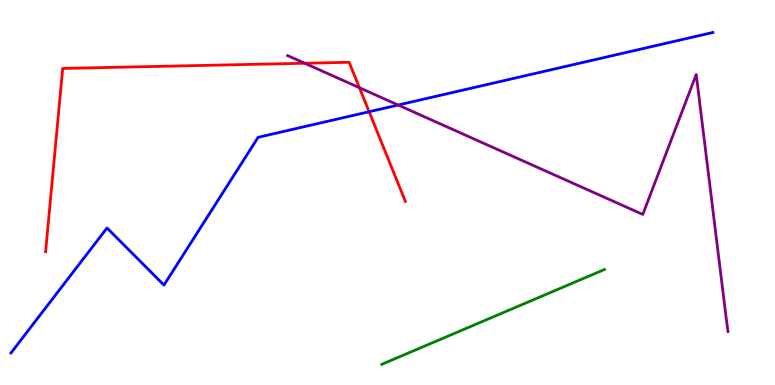[{'lines': ['blue', 'red'], 'intersections': [{'x': 4.76, 'y': 7.1}]}, {'lines': ['green', 'red'], 'intersections': []}, {'lines': ['purple', 'red'], 'intersections': [{'x': 3.93, 'y': 8.36}, {'x': 4.64, 'y': 7.72}]}, {'lines': ['blue', 'green'], 'intersections': []}, {'lines': ['blue', 'purple'], 'intersections': [{'x': 5.14, 'y': 7.27}]}, {'lines': ['green', 'purple'], 'intersections': []}]